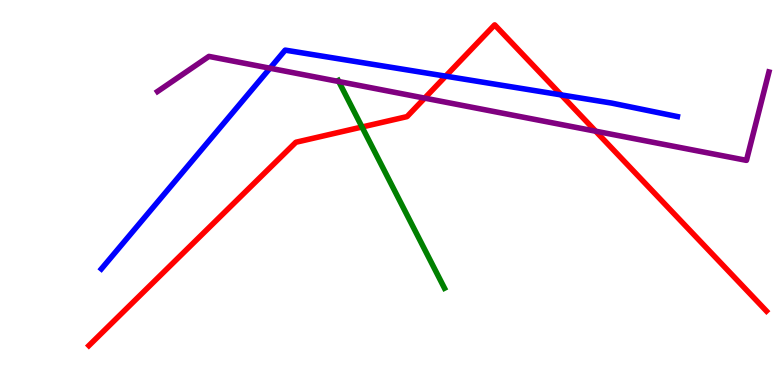[{'lines': ['blue', 'red'], 'intersections': [{'x': 5.75, 'y': 8.02}, {'x': 7.24, 'y': 7.53}]}, {'lines': ['green', 'red'], 'intersections': [{'x': 4.67, 'y': 6.7}]}, {'lines': ['purple', 'red'], 'intersections': [{'x': 5.48, 'y': 7.45}, {'x': 7.69, 'y': 6.59}]}, {'lines': ['blue', 'green'], 'intersections': []}, {'lines': ['blue', 'purple'], 'intersections': [{'x': 3.48, 'y': 8.23}]}, {'lines': ['green', 'purple'], 'intersections': [{'x': 4.37, 'y': 7.88}]}]